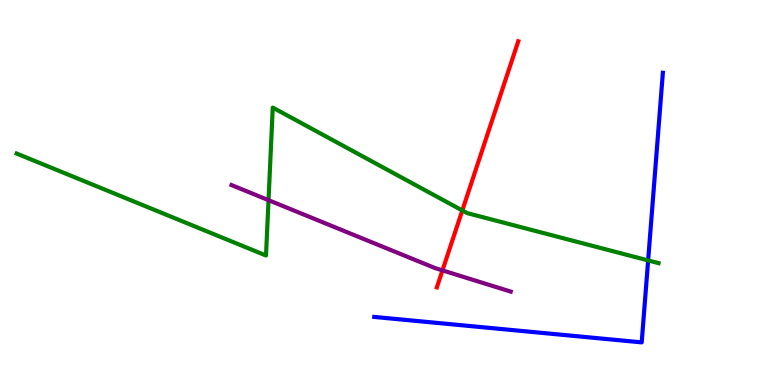[{'lines': ['blue', 'red'], 'intersections': []}, {'lines': ['green', 'red'], 'intersections': [{'x': 5.97, 'y': 4.53}]}, {'lines': ['purple', 'red'], 'intersections': [{'x': 5.71, 'y': 2.98}]}, {'lines': ['blue', 'green'], 'intersections': [{'x': 8.36, 'y': 3.24}]}, {'lines': ['blue', 'purple'], 'intersections': []}, {'lines': ['green', 'purple'], 'intersections': [{'x': 3.46, 'y': 4.8}]}]